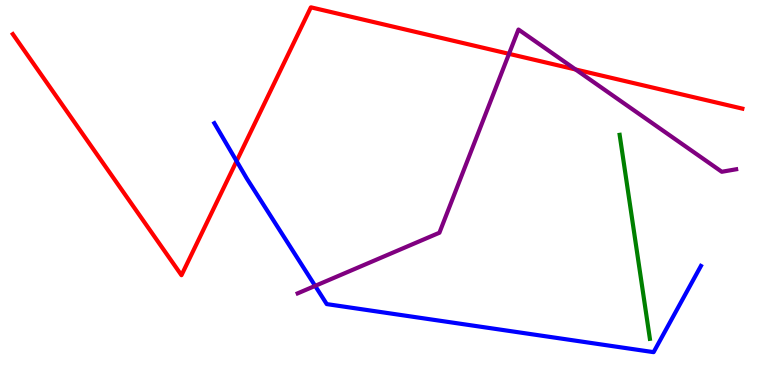[{'lines': ['blue', 'red'], 'intersections': [{'x': 3.05, 'y': 5.82}]}, {'lines': ['green', 'red'], 'intersections': []}, {'lines': ['purple', 'red'], 'intersections': [{'x': 6.57, 'y': 8.6}, {'x': 7.43, 'y': 8.2}]}, {'lines': ['blue', 'green'], 'intersections': []}, {'lines': ['blue', 'purple'], 'intersections': [{'x': 4.07, 'y': 2.57}]}, {'lines': ['green', 'purple'], 'intersections': []}]